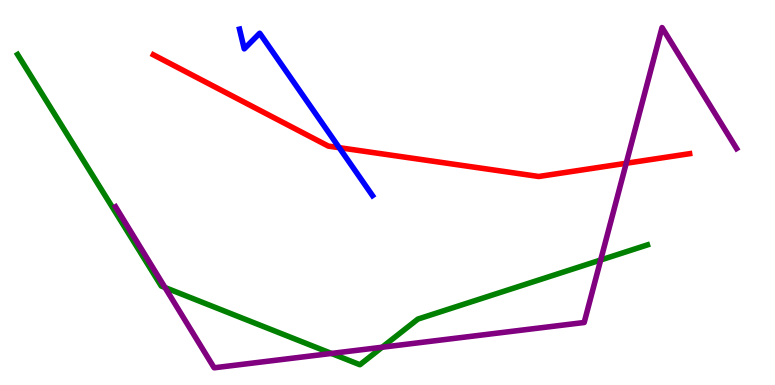[{'lines': ['blue', 'red'], 'intersections': [{'x': 4.38, 'y': 6.16}]}, {'lines': ['green', 'red'], 'intersections': []}, {'lines': ['purple', 'red'], 'intersections': [{'x': 8.08, 'y': 5.76}]}, {'lines': ['blue', 'green'], 'intersections': []}, {'lines': ['blue', 'purple'], 'intersections': []}, {'lines': ['green', 'purple'], 'intersections': [{'x': 2.13, 'y': 2.53}, {'x': 4.28, 'y': 0.82}, {'x': 4.93, 'y': 0.981}, {'x': 7.75, 'y': 3.25}]}]